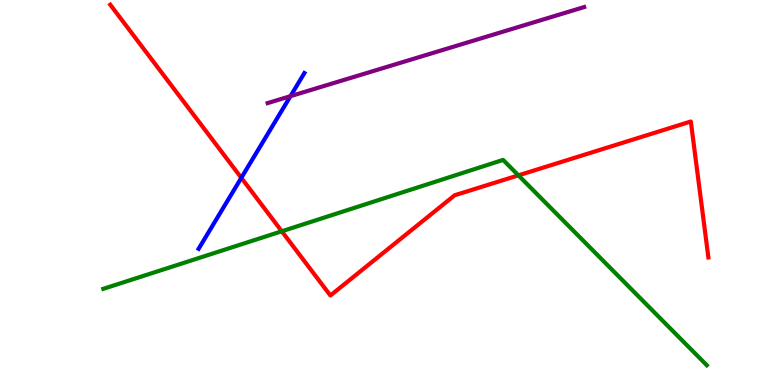[{'lines': ['blue', 'red'], 'intersections': [{'x': 3.11, 'y': 5.38}]}, {'lines': ['green', 'red'], 'intersections': [{'x': 3.64, 'y': 3.99}, {'x': 6.69, 'y': 5.45}]}, {'lines': ['purple', 'red'], 'intersections': []}, {'lines': ['blue', 'green'], 'intersections': []}, {'lines': ['blue', 'purple'], 'intersections': [{'x': 3.75, 'y': 7.5}]}, {'lines': ['green', 'purple'], 'intersections': []}]